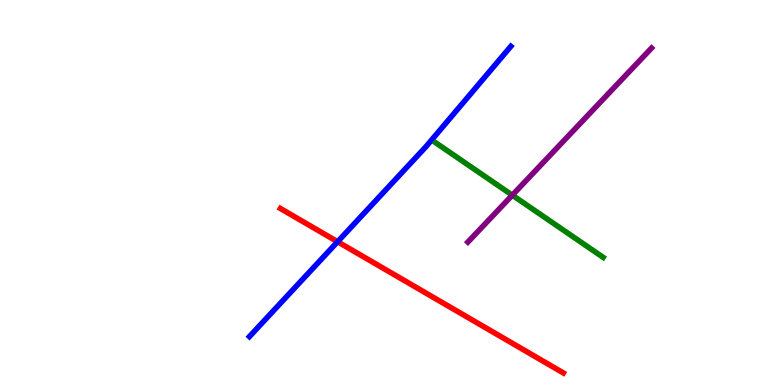[{'lines': ['blue', 'red'], 'intersections': [{'x': 4.36, 'y': 3.72}]}, {'lines': ['green', 'red'], 'intersections': []}, {'lines': ['purple', 'red'], 'intersections': []}, {'lines': ['blue', 'green'], 'intersections': []}, {'lines': ['blue', 'purple'], 'intersections': []}, {'lines': ['green', 'purple'], 'intersections': [{'x': 6.61, 'y': 4.93}]}]